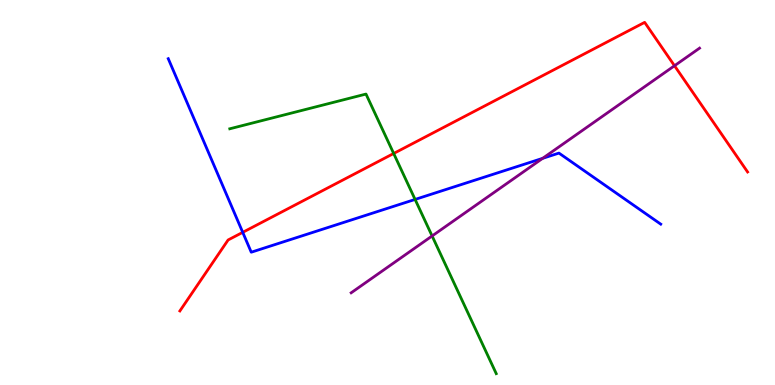[{'lines': ['blue', 'red'], 'intersections': [{'x': 3.13, 'y': 3.97}]}, {'lines': ['green', 'red'], 'intersections': [{'x': 5.08, 'y': 6.01}]}, {'lines': ['purple', 'red'], 'intersections': [{'x': 8.7, 'y': 8.29}]}, {'lines': ['blue', 'green'], 'intersections': [{'x': 5.36, 'y': 4.82}]}, {'lines': ['blue', 'purple'], 'intersections': [{'x': 7.0, 'y': 5.89}]}, {'lines': ['green', 'purple'], 'intersections': [{'x': 5.58, 'y': 3.87}]}]